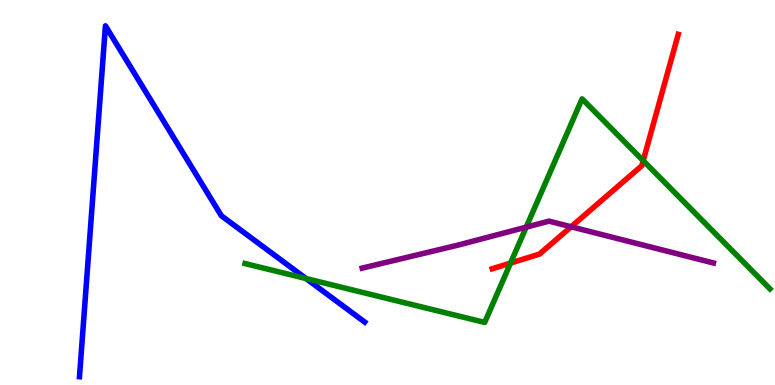[{'lines': ['blue', 'red'], 'intersections': []}, {'lines': ['green', 'red'], 'intersections': [{'x': 6.59, 'y': 3.17}, {'x': 8.3, 'y': 5.83}]}, {'lines': ['purple', 'red'], 'intersections': [{'x': 7.37, 'y': 4.11}]}, {'lines': ['blue', 'green'], 'intersections': [{'x': 3.95, 'y': 2.76}]}, {'lines': ['blue', 'purple'], 'intersections': []}, {'lines': ['green', 'purple'], 'intersections': [{'x': 6.79, 'y': 4.1}]}]